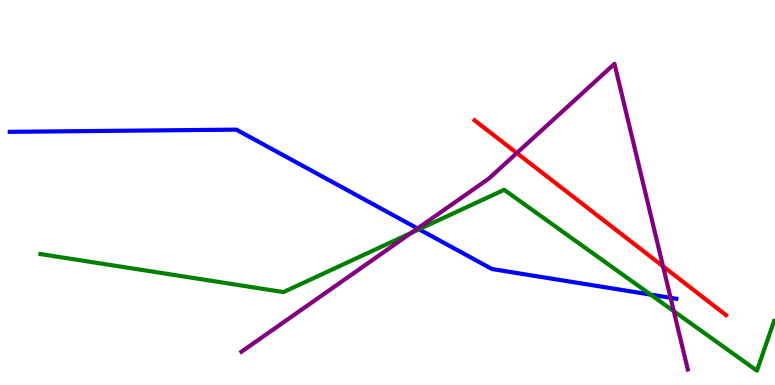[{'lines': ['blue', 'red'], 'intersections': []}, {'lines': ['green', 'red'], 'intersections': []}, {'lines': ['purple', 'red'], 'intersections': [{'x': 6.67, 'y': 6.02}, {'x': 8.56, 'y': 3.08}]}, {'lines': ['blue', 'green'], 'intersections': [{'x': 5.41, 'y': 4.05}, {'x': 8.39, 'y': 2.35}]}, {'lines': ['blue', 'purple'], 'intersections': [{'x': 5.39, 'y': 4.07}, {'x': 8.65, 'y': 2.26}]}, {'lines': ['green', 'purple'], 'intersections': [{'x': 5.31, 'y': 3.95}, {'x': 8.69, 'y': 1.92}]}]